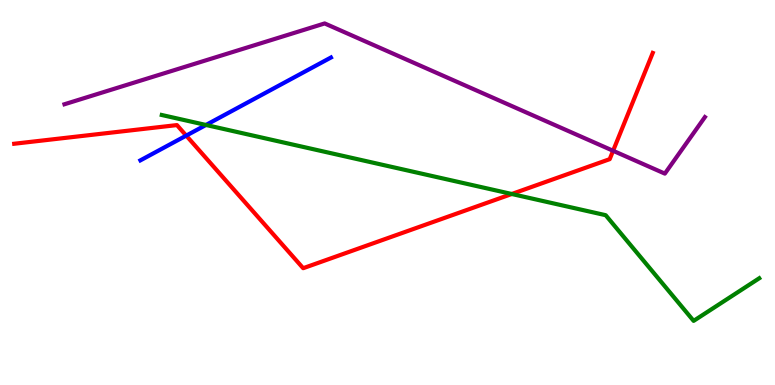[{'lines': ['blue', 'red'], 'intersections': [{'x': 2.4, 'y': 6.48}]}, {'lines': ['green', 'red'], 'intersections': [{'x': 6.6, 'y': 4.96}]}, {'lines': ['purple', 'red'], 'intersections': [{'x': 7.91, 'y': 6.08}]}, {'lines': ['blue', 'green'], 'intersections': [{'x': 2.66, 'y': 6.75}]}, {'lines': ['blue', 'purple'], 'intersections': []}, {'lines': ['green', 'purple'], 'intersections': []}]